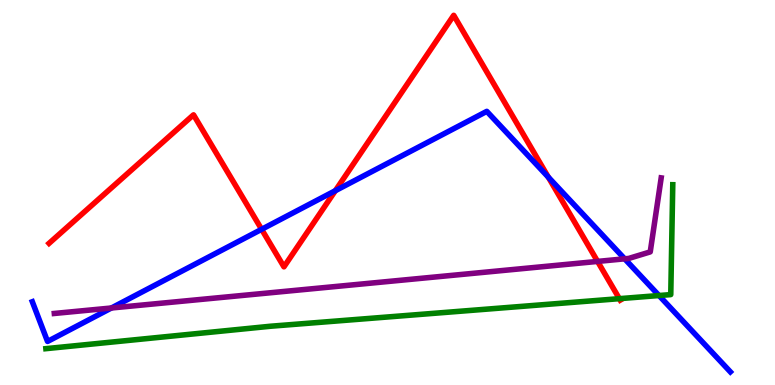[{'lines': ['blue', 'red'], 'intersections': [{'x': 3.38, 'y': 4.04}, {'x': 4.33, 'y': 5.05}, {'x': 7.08, 'y': 5.4}]}, {'lines': ['green', 'red'], 'intersections': [{'x': 7.99, 'y': 2.24}]}, {'lines': ['purple', 'red'], 'intersections': [{'x': 7.71, 'y': 3.21}]}, {'lines': ['blue', 'green'], 'intersections': [{'x': 8.5, 'y': 2.32}]}, {'lines': ['blue', 'purple'], 'intersections': [{'x': 1.44, 'y': 2.0}, {'x': 8.06, 'y': 3.28}]}, {'lines': ['green', 'purple'], 'intersections': []}]